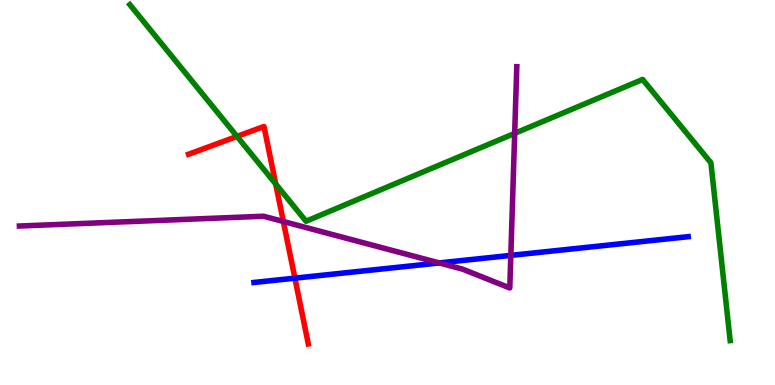[{'lines': ['blue', 'red'], 'intersections': [{'x': 3.81, 'y': 2.78}]}, {'lines': ['green', 'red'], 'intersections': [{'x': 3.06, 'y': 6.46}, {'x': 3.56, 'y': 5.22}]}, {'lines': ['purple', 'red'], 'intersections': [{'x': 3.66, 'y': 4.25}]}, {'lines': ['blue', 'green'], 'intersections': []}, {'lines': ['blue', 'purple'], 'intersections': [{'x': 5.67, 'y': 3.17}, {'x': 6.59, 'y': 3.37}]}, {'lines': ['green', 'purple'], 'intersections': [{'x': 6.64, 'y': 6.54}]}]